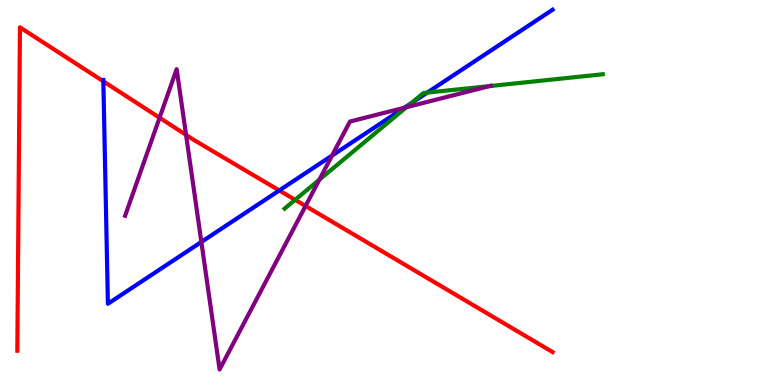[{'lines': ['blue', 'red'], 'intersections': [{'x': 1.33, 'y': 7.89}, {'x': 3.6, 'y': 5.05}]}, {'lines': ['green', 'red'], 'intersections': [{'x': 3.81, 'y': 4.81}]}, {'lines': ['purple', 'red'], 'intersections': [{'x': 2.06, 'y': 6.94}, {'x': 2.4, 'y': 6.5}, {'x': 3.94, 'y': 4.65}]}, {'lines': ['blue', 'green'], 'intersections': [{'x': 5.31, 'y': 7.32}, {'x': 5.51, 'y': 7.59}]}, {'lines': ['blue', 'purple'], 'intersections': [{'x': 2.6, 'y': 3.72}, {'x': 4.28, 'y': 5.96}, {'x': 5.22, 'y': 7.2}]}, {'lines': ['green', 'purple'], 'intersections': [{'x': 4.12, 'y': 5.33}, {'x': 5.24, 'y': 7.22}, {'x': 6.31, 'y': 7.76}]}]